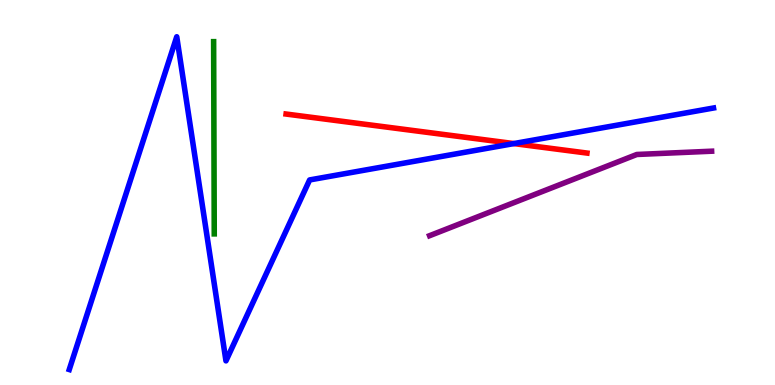[{'lines': ['blue', 'red'], 'intersections': [{'x': 6.63, 'y': 6.27}]}, {'lines': ['green', 'red'], 'intersections': []}, {'lines': ['purple', 'red'], 'intersections': []}, {'lines': ['blue', 'green'], 'intersections': []}, {'lines': ['blue', 'purple'], 'intersections': []}, {'lines': ['green', 'purple'], 'intersections': []}]